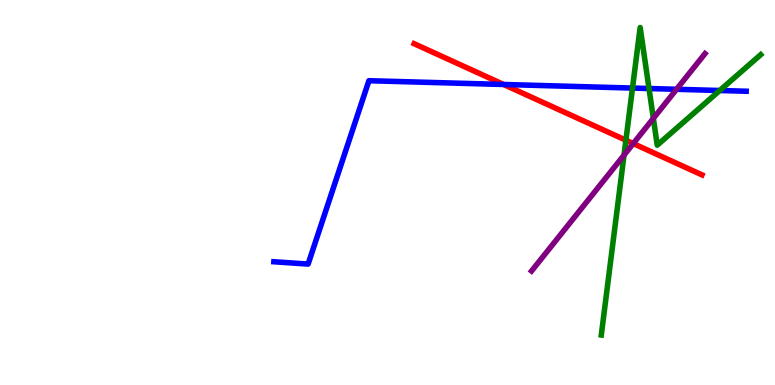[{'lines': ['blue', 'red'], 'intersections': [{'x': 6.5, 'y': 7.81}]}, {'lines': ['green', 'red'], 'intersections': [{'x': 8.08, 'y': 6.36}]}, {'lines': ['purple', 'red'], 'intersections': [{'x': 8.17, 'y': 6.27}]}, {'lines': ['blue', 'green'], 'intersections': [{'x': 8.16, 'y': 7.71}, {'x': 8.37, 'y': 7.7}, {'x': 9.29, 'y': 7.65}]}, {'lines': ['blue', 'purple'], 'intersections': [{'x': 8.73, 'y': 7.68}]}, {'lines': ['green', 'purple'], 'intersections': [{'x': 8.05, 'y': 5.97}, {'x': 8.43, 'y': 6.93}]}]